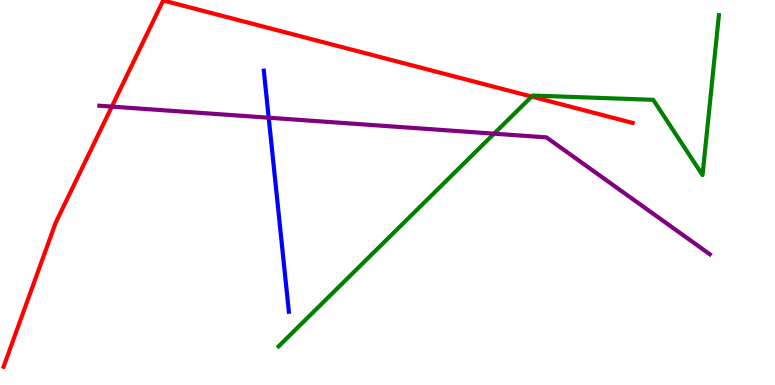[{'lines': ['blue', 'red'], 'intersections': []}, {'lines': ['green', 'red'], 'intersections': [{'x': 6.86, 'y': 7.49}]}, {'lines': ['purple', 'red'], 'intersections': [{'x': 1.44, 'y': 7.23}]}, {'lines': ['blue', 'green'], 'intersections': []}, {'lines': ['blue', 'purple'], 'intersections': [{'x': 3.47, 'y': 6.94}]}, {'lines': ['green', 'purple'], 'intersections': [{'x': 6.38, 'y': 6.53}]}]